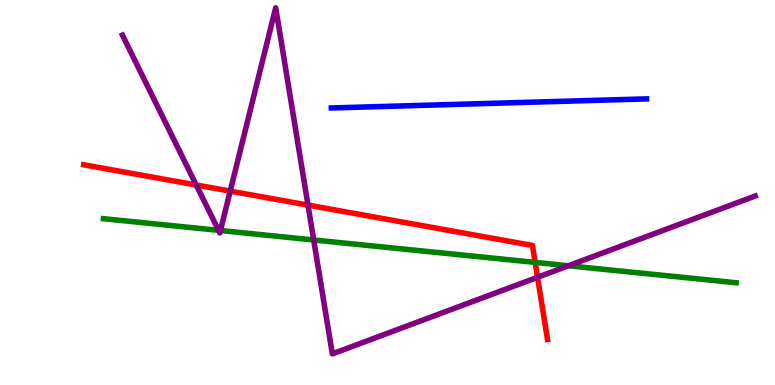[{'lines': ['blue', 'red'], 'intersections': []}, {'lines': ['green', 'red'], 'intersections': [{'x': 6.91, 'y': 3.18}]}, {'lines': ['purple', 'red'], 'intersections': [{'x': 2.53, 'y': 5.19}, {'x': 2.97, 'y': 5.04}, {'x': 3.97, 'y': 4.67}, {'x': 6.94, 'y': 2.8}]}, {'lines': ['blue', 'green'], 'intersections': []}, {'lines': ['blue', 'purple'], 'intersections': []}, {'lines': ['green', 'purple'], 'intersections': [{'x': 2.82, 'y': 4.02}, {'x': 2.84, 'y': 4.01}, {'x': 4.05, 'y': 3.77}, {'x': 7.33, 'y': 3.1}]}]